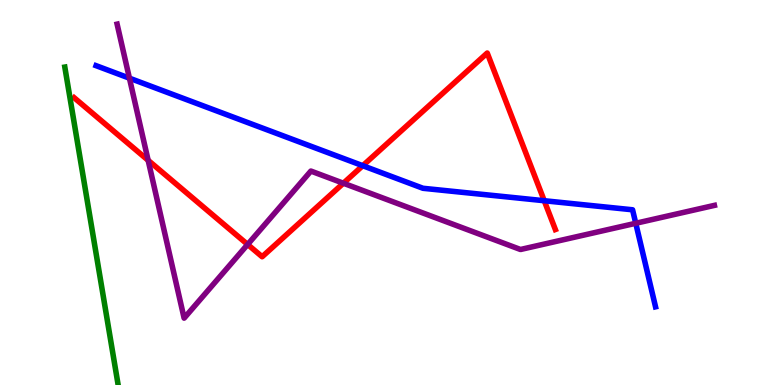[{'lines': ['blue', 'red'], 'intersections': [{'x': 4.68, 'y': 5.7}, {'x': 7.02, 'y': 4.79}]}, {'lines': ['green', 'red'], 'intersections': []}, {'lines': ['purple', 'red'], 'intersections': [{'x': 1.91, 'y': 5.84}, {'x': 3.2, 'y': 3.65}, {'x': 4.43, 'y': 5.24}]}, {'lines': ['blue', 'green'], 'intersections': []}, {'lines': ['blue', 'purple'], 'intersections': [{'x': 1.67, 'y': 7.97}, {'x': 8.2, 'y': 4.2}]}, {'lines': ['green', 'purple'], 'intersections': []}]